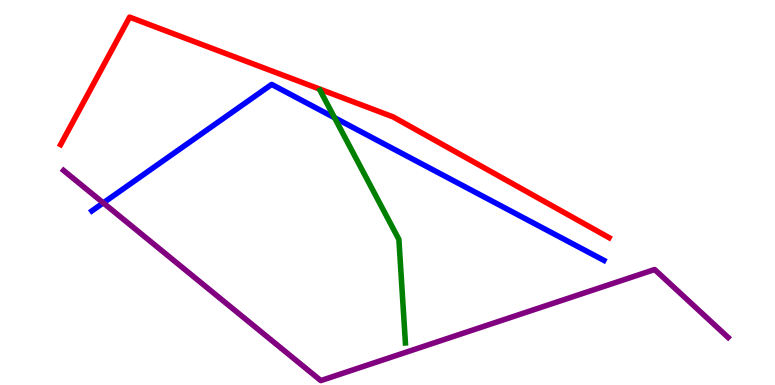[{'lines': ['blue', 'red'], 'intersections': []}, {'lines': ['green', 'red'], 'intersections': []}, {'lines': ['purple', 'red'], 'intersections': []}, {'lines': ['blue', 'green'], 'intersections': [{'x': 4.32, 'y': 6.94}]}, {'lines': ['blue', 'purple'], 'intersections': [{'x': 1.33, 'y': 4.73}]}, {'lines': ['green', 'purple'], 'intersections': []}]